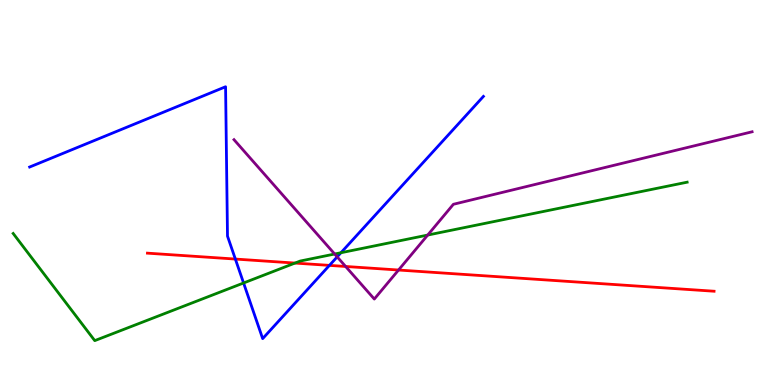[{'lines': ['blue', 'red'], 'intersections': [{'x': 3.04, 'y': 3.27}, {'x': 4.25, 'y': 3.11}]}, {'lines': ['green', 'red'], 'intersections': [{'x': 3.81, 'y': 3.17}]}, {'lines': ['purple', 'red'], 'intersections': [{'x': 4.46, 'y': 3.08}, {'x': 5.14, 'y': 2.99}]}, {'lines': ['blue', 'green'], 'intersections': [{'x': 3.14, 'y': 2.65}, {'x': 4.4, 'y': 3.44}]}, {'lines': ['blue', 'purple'], 'intersections': [{'x': 4.35, 'y': 3.33}]}, {'lines': ['green', 'purple'], 'intersections': [{'x': 4.32, 'y': 3.4}, {'x': 5.52, 'y': 3.89}]}]